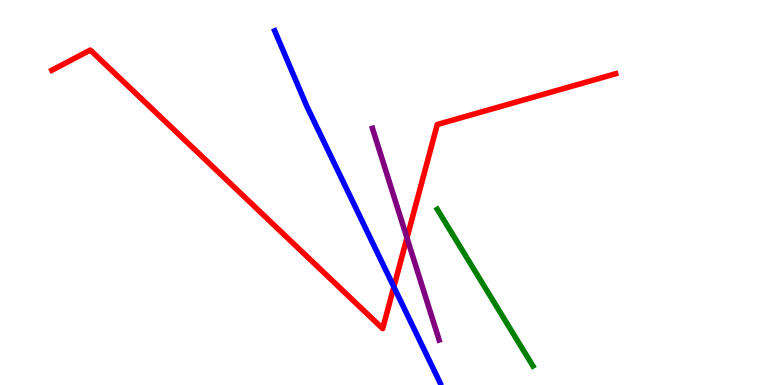[{'lines': ['blue', 'red'], 'intersections': [{'x': 5.08, 'y': 2.55}]}, {'lines': ['green', 'red'], 'intersections': []}, {'lines': ['purple', 'red'], 'intersections': [{'x': 5.25, 'y': 3.82}]}, {'lines': ['blue', 'green'], 'intersections': []}, {'lines': ['blue', 'purple'], 'intersections': []}, {'lines': ['green', 'purple'], 'intersections': []}]